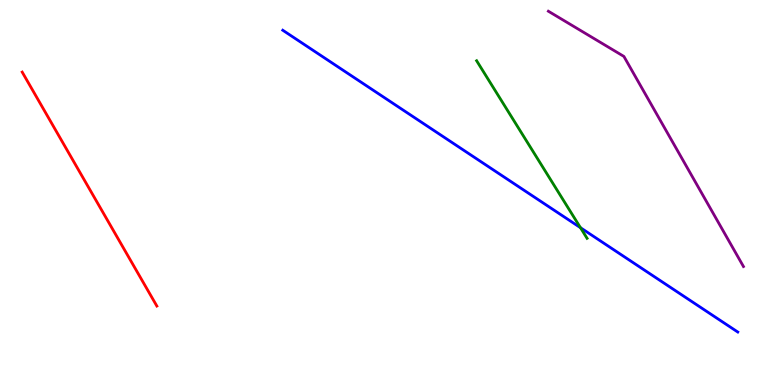[{'lines': ['blue', 'red'], 'intersections': []}, {'lines': ['green', 'red'], 'intersections': []}, {'lines': ['purple', 'red'], 'intersections': []}, {'lines': ['blue', 'green'], 'intersections': [{'x': 7.49, 'y': 4.09}]}, {'lines': ['blue', 'purple'], 'intersections': []}, {'lines': ['green', 'purple'], 'intersections': []}]